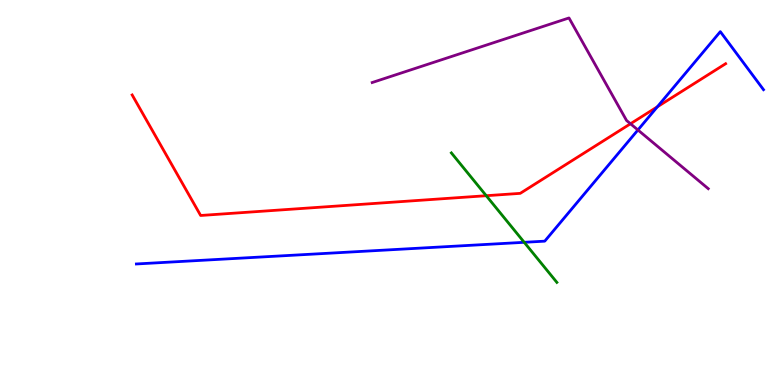[{'lines': ['blue', 'red'], 'intersections': [{'x': 8.48, 'y': 7.23}]}, {'lines': ['green', 'red'], 'intersections': [{'x': 6.27, 'y': 4.92}]}, {'lines': ['purple', 'red'], 'intersections': [{'x': 8.14, 'y': 6.79}]}, {'lines': ['blue', 'green'], 'intersections': [{'x': 6.76, 'y': 3.71}]}, {'lines': ['blue', 'purple'], 'intersections': [{'x': 8.23, 'y': 6.62}]}, {'lines': ['green', 'purple'], 'intersections': []}]